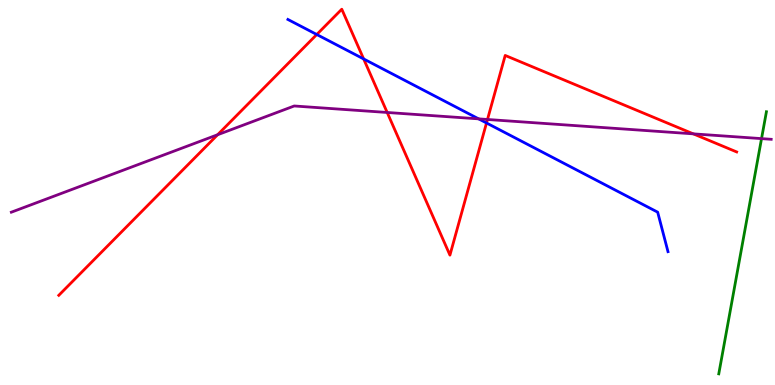[{'lines': ['blue', 'red'], 'intersections': [{'x': 4.09, 'y': 9.1}, {'x': 4.69, 'y': 8.47}, {'x': 6.28, 'y': 6.81}]}, {'lines': ['green', 'red'], 'intersections': []}, {'lines': ['purple', 'red'], 'intersections': [{'x': 2.81, 'y': 6.5}, {'x': 5.0, 'y': 7.08}, {'x': 6.29, 'y': 6.9}, {'x': 8.95, 'y': 6.52}]}, {'lines': ['blue', 'green'], 'intersections': []}, {'lines': ['blue', 'purple'], 'intersections': [{'x': 6.18, 'y': 6.91}]}, {'lines': ['green', 'purple'], 'intersections': [{'x': 9.83, 'y': 6.4}]}]